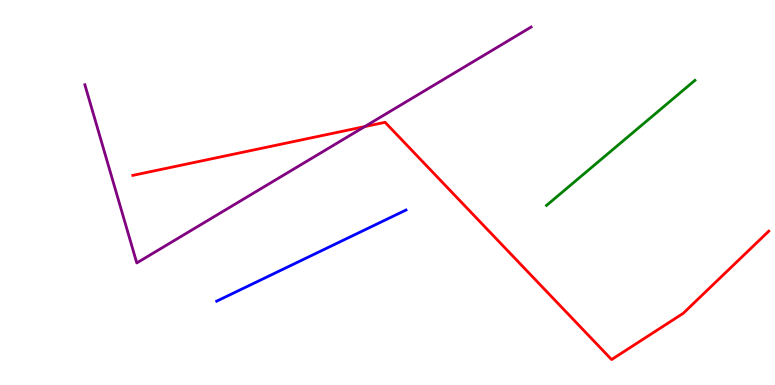[{'lines': ['blue', 'red'], 'intersections': []}, {'lines': ['green', 'red'], 'intersections': []}, {'lines': ['purple', 'red'], 'intersections': [{'x': 4.71, 'y': 6.71}]}, {'lines': ['blue', 'green'], 'intersections': []}, {'lines': ['blue', 'purple'], 'intersections': []}, {'lines': ['green', 'purple'], 'intersections': []}]